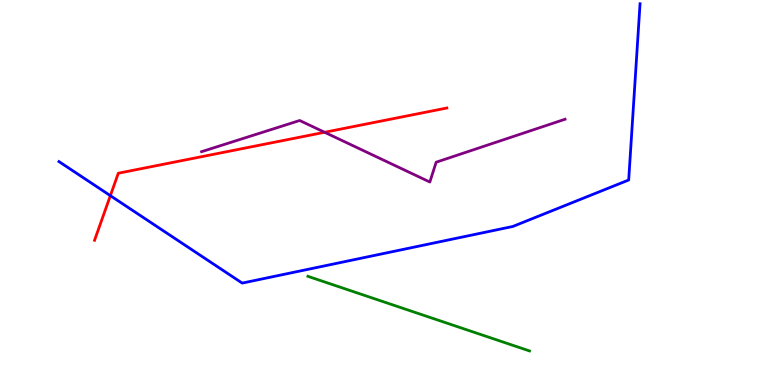[{'lines': ['blue', 'red'], 'intersections': [{'x': 1.42, 'y': 4.92}]}, {'lines': ['green', 'red'], 'intersections': []}, {'lines': ['purple', 'red'], 'intersections': [{'x': 4.19, 'y': 6.56}]}, {'lines': ['blue', 'green'], 'intersections': []}, {'lines': ['blue', 'purple'], 'intersections': []}, {'lines': ['green', 'purple'], 'intersections': []}]